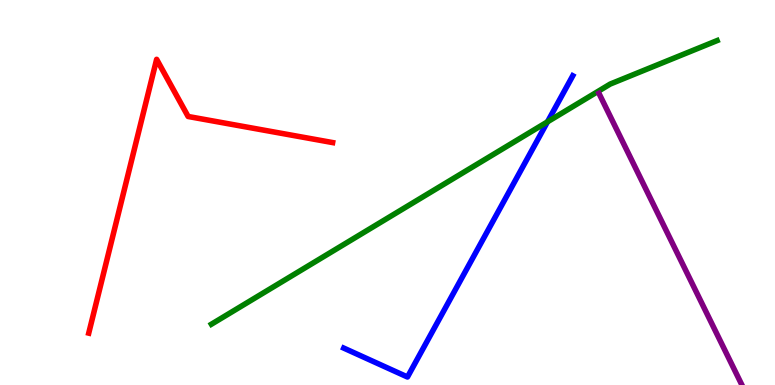[{'lines': ['blue', 'red'], 'intersections': []}, {'lines': ['green', 'red'], 'intersections': []}, {'lines': ['purple', 'red'], 'intersections': []}, {'lines': ['blue', 'green'], 'intersections': [{'x': 7.06, 'y': 6.84}]}, {'lines': ['blue', 'purple'], 'intersections': []}, {'lines': ['green', 'purple'], 'intersections': []}]